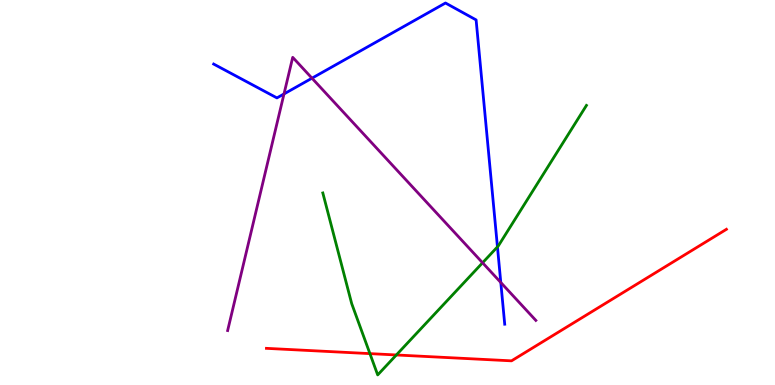[{'lines': ['blue', 'red'], 'intersections': []}, {'lines': ['green', 'red'], 'intersections': [{'x': 4.77, 'y': 0.815}, {'x': 5.11, 'y': 0.78}]}, {'lines': ['purple', 'red'], 'intersections': []}, {'lines': ['blue', 'green'], 'intersections': [{'x': 6.42, 'y': 3.59}]}, {'lines': ['blue', 'purple'], 'intersections': [{'x': 3.66, 'y': 7.56}, {'x': 4.03, 'y': 7.97}, {'x': 6.46, 'y': 2.66}]}, {'lines': ['green', 'purple'], 'intersections': [{'x': 6.23, 'y': 3.17}]}]